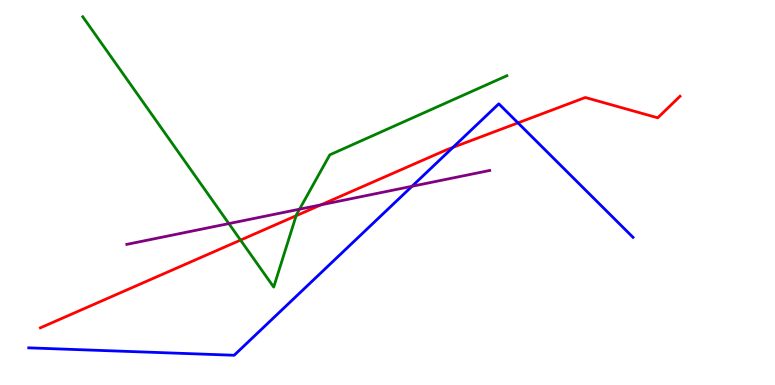[{'lines': ['blue', 'red'], 'intersections': [{'x': 5.84, 'y': 6.17}, {'x': 6.68, 'y': 6.81}]}, {'lines': ['green', 'red'], 'intersections': [{'x': 3.1, 'y': 3.76}, {'x': 3.82, 'y': 4.4}]}, {'lines': ['purple', 'red'], 'intersections': [{'x': 4.14, 'y': 4.68}]}, {'lines': ['blue', 'green'], 'intersections': []}, {'lines': ['blue', 'purple'], 'intersections': [{'x': 5.32, 'y': 5.16}]}, {'lines': ['green', 'purple'], 'intersections': [{'x': 2.95, 'y': 4.19}, {'x': 3.86, 'y': 4.57}]}]